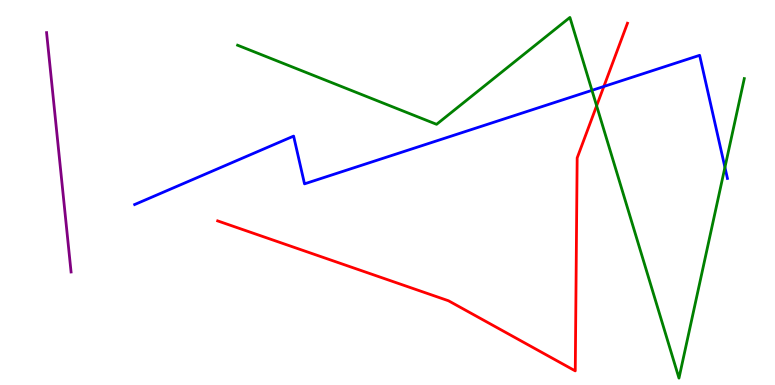[{'lines': ['blue', 'red'], 'intersections': [{'x': 7.79, 'y': 7.75}]}, {'lines': ['green', 'red'], 'intersections': [{'x': 7.7, 'y': 7.25}]}, {'lines': ['purple', 'red'], 'intersections': []}, {'lines': ['blue', 'green'], 'intersections': [{'x': 7.64, 'y': 7.65}, {'x': 9.35, 'y': 5.65}]}, {'lines': ['blue', 'purple'], 'intersections': []}, {'lines': ['green', 'purple'], 'intersections': []}]